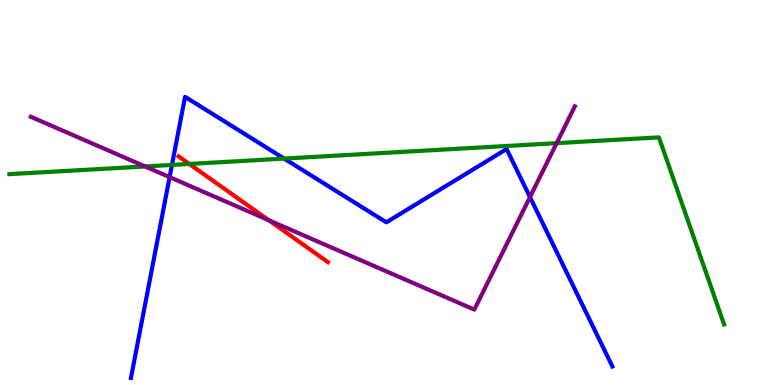[{'lines': ['blue', 'red'], 'intersections': []}, {'lines': ['green', 'red'], 'intersections': [{'x': 2.44, 'y': 5.74}]}, {'lines': ['purple', 'red'], 'intersections': [{'x': 3.47, 'y': 4.28}]}, {'lines': ['blue', 'green'], 'intersections': [{'x': 2.22, 'y': 5.72}, {'x': 3.67, 'y': 5.88}]}, {'lines': ['blue', 'purple'], 'intersections': [{'x': 2.19, 'y': 5.4}, {'x': 6.84, 'y': 4.88}]}, {'lines': ['green', 'purple'], 'intersections': [{'x': 1.87, 'y': 5.68}, {'x': 7.18, 'y': 6.28}]}]